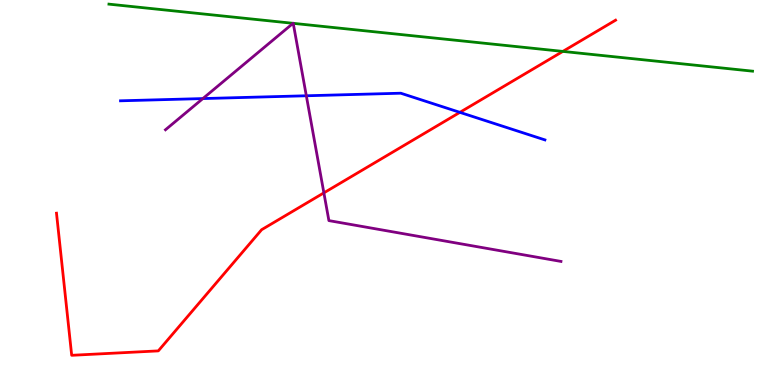[{'lines': ['blue', 'red'], 'intersections': [{'x': 5.93, 'y': 7.08}]}, {'lines': ['green', 'red'], 'intersections': [{'x': 7.26, 'y': 8.66}]}, {'lines': ['purple', 'red'], 'intersections': [{'x': 4.18, 'y': 4.99}]}, {'lines': ['blue', 'green'], 'intersections': []}, {'lines': ['blue', 'purple'], 'intersections': [{'x': 2.62, 'y': 7.44}, {'x': 3.95, 'y': 7.51}]}, {'lines': ['green', 'purple'], 'intersections': [{'x': 3.78, 'y': 9.39}, {'x': 3.78, 'y': 9.39}]}]